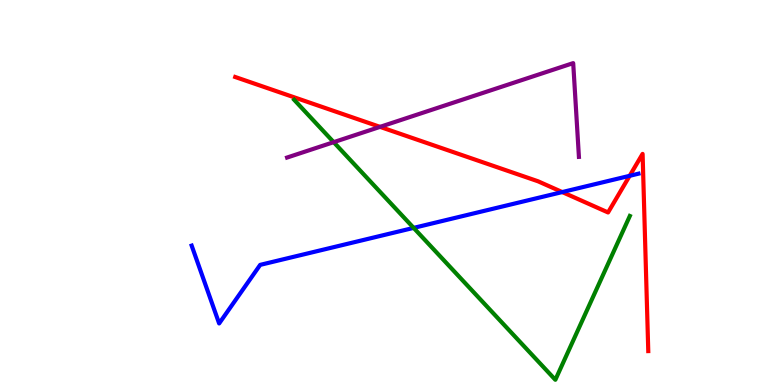[{'lines': ['blue', 'red'], 'intersections': [{'x': 7.25, 'y': 5.01}, {'x': 8.12, 'y': 5.43}]}, {'lines': ['green', 'red'], 'intersections': []}, {'lines': ['purple', 'red'], 'intersections': [{'x': 4.9, 'y': 6.7}]}, {'lines': ['blue', 'green'], 'intersections': [{'x': 5.34, 'y': 4.08}]}, {'lines': ['blue', 'purple'], 'intersections': []}, {'lines': ['green', 'purple'], 'intersections': [{'x': 4.31, 'y': 6.31}]}]